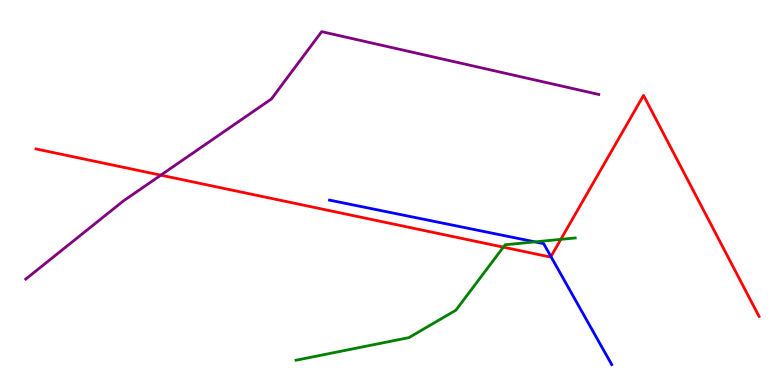[{'lines': ['blue', 'red'], 'intersections': [{'x': 7.11, 'y': 3.34}]}, {'lines': ['green', 'red'], 'intersections': [{'x': 6.49, 'y': 3.58}, {'x': 7.24, 'y': 3.78}]}, {'lines': ['purple', 'red'], 'intersections': [{'x': 2.07, 'y': 5.45}]}, {'lines': ['blue', 'green'], 'intersections': [{'x': 6.9, 'y': 3.72}]}, {'lines': ['blue', 'purple'], 'intersections': []}, {'lines': ['green', 'purple'], 'intersections': []}]